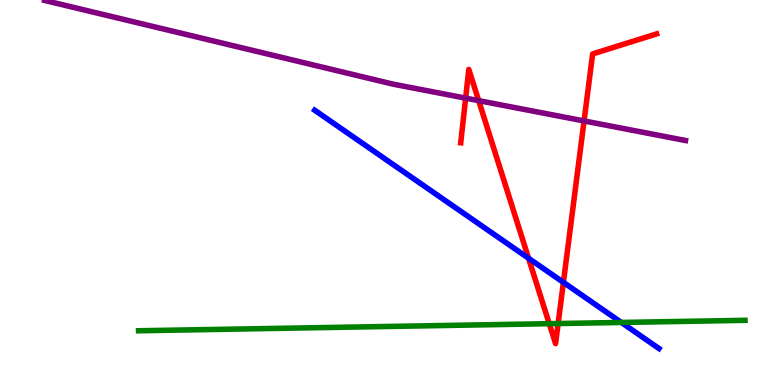[{'lines': ['blue', 'red'], 'intersections': [{'x': 6.82, 'y': 3.29}, {'x': 7.27, 'y': 2.67}]}, {'lines': ['green', 'red'], 'intersections': [{'x': 7.09, 'y': 1.59}, {'x': 7.2, 'y': 1.6}]}, {'lines': ['purple', 'red'], 'intersections': [{'x': 6.01, 'y': 7.45}, {'x': 6.18, 'y': 7.39}, {'x': 7.54, 'y': 6.86}]}, {'lines': ['blue', 'green'], 'intersections': [{'x': 8.02, 'y': 1.62}]}, {'lines': ['blue', 'purple'], 'intersections': []}, {'lines': ['green', 'purple'], 'intersections': []}]